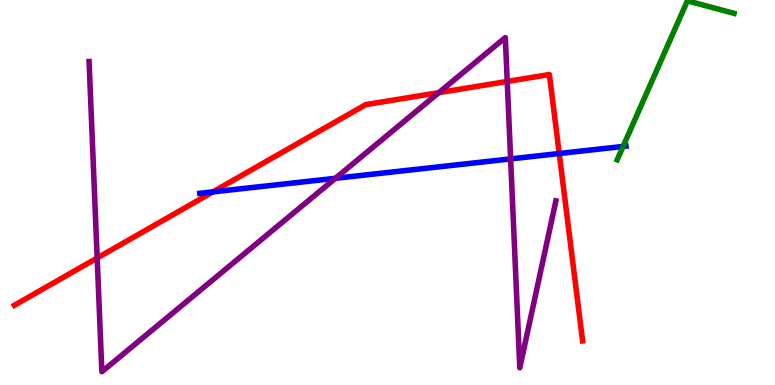[{'lines': ['blue', 'red'], 'intersections': [{'x': 2.75, 'y': 5.02}, {'x': 7.22, 'y': 6.01}]}, {'lines': ['green', 'red'], 'intersections': []}, {'lines': ['purple', 'red'], 'intersections': [{'x': 1.25, 'y': 3.3}, {'x': 5.66, 'y': 7.59}, {'x': 6.54, 'y': 7.88}]}, {'lines': ['blue', 'green'], 'intersections': [{'x': 8.04, 'y': 6.2}]}, {'lines': ['blue', 'purple'], 'intersections': [{'x': 4.33, 'y': 5.37}, {'x': 6.59, 'y': 5.87}]}, {'lines': ['green', 'purple'], 'intersections': []}]